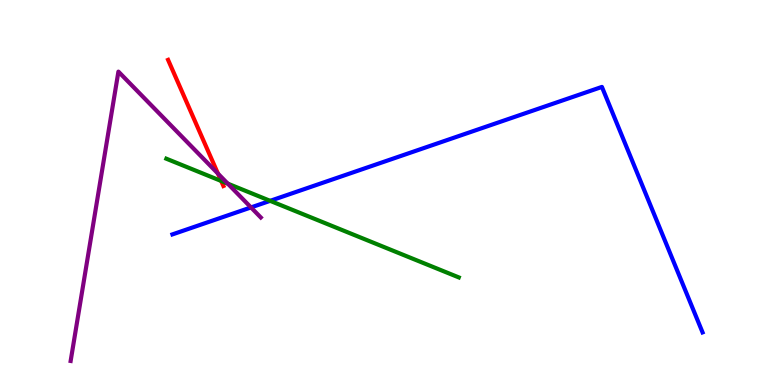[{'lines': ['blue', 'red'], 'intersections': []}, {'lines': ['green', 'red'], 'intersections': [{'x': 2.85, 'y': 5.3}]}, {'lines': ['purple', 'red'], 'intersections': [{'x': 2.81, 'y': 5.49}]}, {'lines': ['blue', 'green'], 'intersections': [{'x': 3.49, 'y': 4.78}]}, {'lines': ['blue', 'purple'], 'intersections': [{'x': 3.24, 'y': 4.61}]}, {'lines': ['green', 'purple'], 'intersections': [{'x': 2.94, 'y': 5.23}]}]